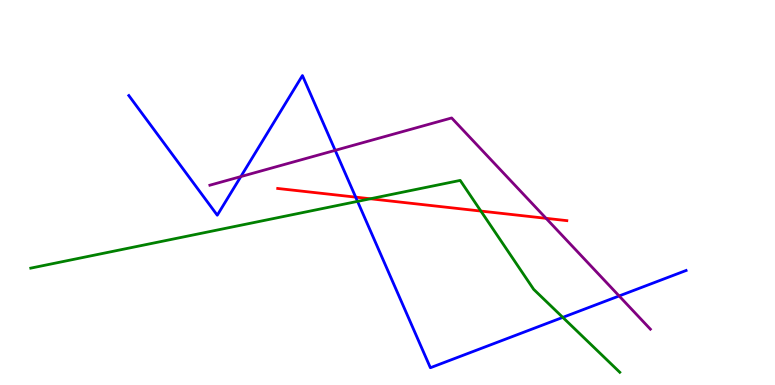[{'lines': ['blue', 'red'], 'intersections': [{'x': 4.59, 'y': 4.88}]}, {'lines': ['green', 'red'], 'intersections': [{'x': 4.78, 'y': 4.84}, {'x': 6.2, 'y': 4.52}]}, {'lines': ['purple', 'red'], 'intersections': [{'x': 7.05, 'y': 4.33}]}, {'lines': ['blue', 'green'], 'intersections': [{'x': 4.61, 'y': 4.77}, {'x': 7.26, 'y': 1.76}]}, {'lines': ['blue', 'purple'], 'intersections': [{'x': 3.11, 'y': 5.41}, {'x': 4.32, 'y': 6.09}, {'x': 7.99, 'y': 2.31}]}, {'lines': ['green', 'purple'], 'intersections': []}]